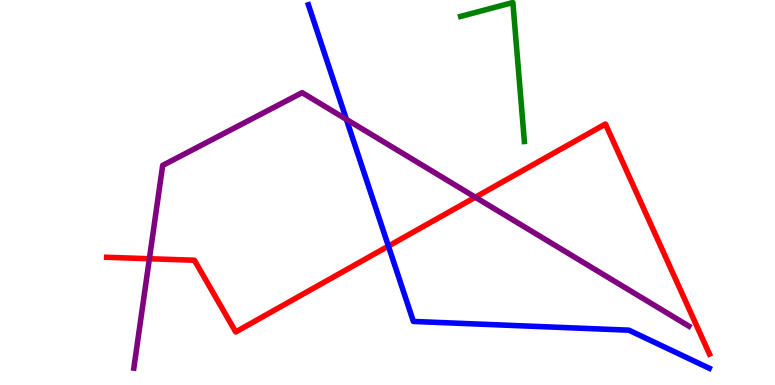[{'lines': ['blue', 'red'], 'intersections': [{'x': 5.01, 'y': 3.61}]}, {'lines': ['green', 'red'], 'intersections': []}, {'lines': ['purple', 'red'], 'intersections': [{'x': 1.93, 'y': 3.28}, {'x': 6.13, 'y': 4.88}]}, {'lines': ['blue', 'green'], 'intersections': []}, {'lines': ['blue', 'purple'], 'intersections': [{'x': 4.47, 'y': 6.9}]}, {'lines': ['green', 'purple'], 'intersections': []}]